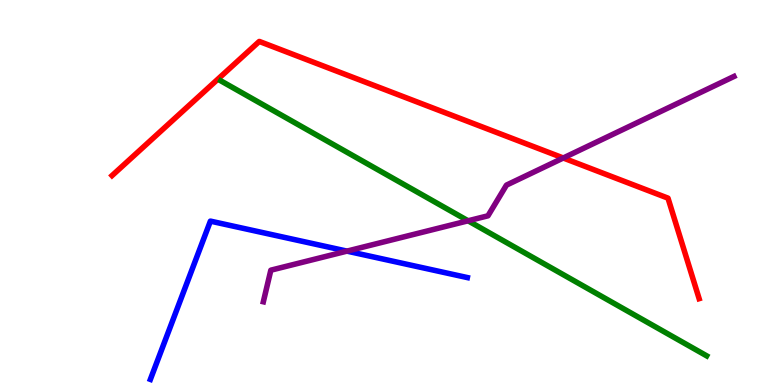[{'lines': ['blue', 'red'], 'intersections': []}, {'lines': ['green', 'red'], 'intersections': []}, {'lines': ['purple', 'red'], 'intersections': [{'x': 7.27, 'y': 5.9}]}, {'lines': ['blue', 'green'], 'intersections': []}, {'lines': ['blue', 'purple'], 'intersections': [{'x': 4.48, 'y': 3.48}]}, {'lines': ['green', 'purple'], 'intersections': [{'x': 6.04, 'y': 4.27}]}]